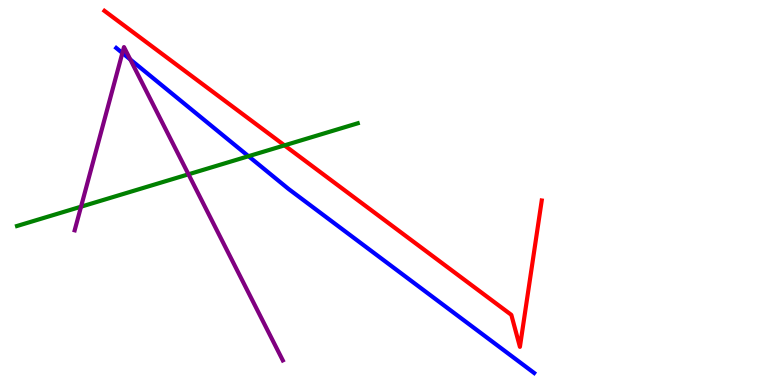[{'lines': ['blue', 'red'], 'intersections': []}, {'lines': ['green', 'red'], 'intersections': [{'x': 3.67, 'y': 6.22}]}, {'lines': ['purple', 'red'], 'intersections': []}, {'lines': ['blue', 'green'], 'intersections': [{'x': 3.21, 'y': 5.94}]}, {'lines': ['blue', 'purple'], 'intersections': [{'x': 1.58, 'y': 8.62}, {'x': 1.68, 'y': 8.46}]}, {'lines': ['green', 'purple'], 'intersections': [{'x': 1.05, 'y': 4.63}, {'x': 2.43, 'y': 5.47}]}]